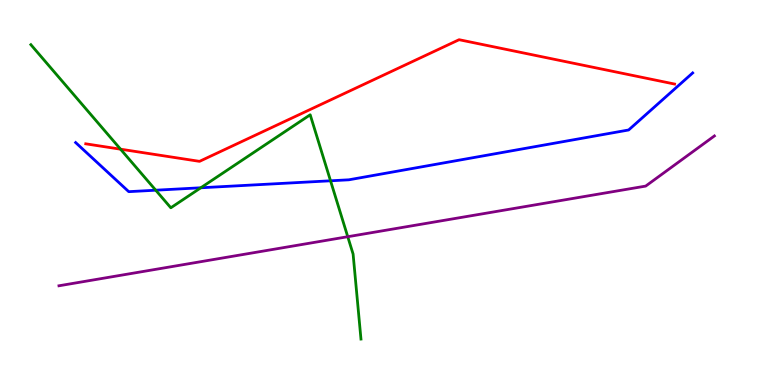[{'lines': ['blue', 'red'], 'intersections': []}, {'lines': ['green', 'red'], 'intersections': [{'x': 1.56, 'y': 6.13}]}, {'lines': ['purple', 'red'], 'intersections': []}, {'lines': ['blue', 'green'], 'intersections': [{'x': 2.01, 'y': 5.06}, {'x': 2.59, 'y': 5.12}, {'x': 4.26, 'y': 5.3}]}, {'lines': ['blue', 'purple'], 'intersections': []}, {'lines': ['green', 'purple'], 'intersections': [{'x': 4.49, 'y': 3.85}]}]